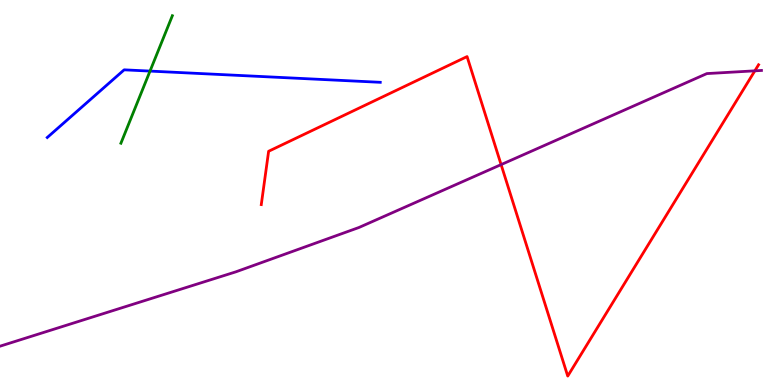[{'lines': ['blue', 'red'], 'intersections': []}, {'lines': ['green', 'red'], 'intersections': []}, {'lines': ['purple', 'red'], 'intersections': [{'x': 6.47, 'y': 5.72}, {'x': 9.74, 'y': 8.16}]}, {'lines': ['blue', 'green'], 'intersections': [{'x': 1.94, 'y': 8.15}]}, {'lines': ['blue', 'purple'], 'intersections': []}, {'lines': ['green', 'purple'], 'intersections': []}]